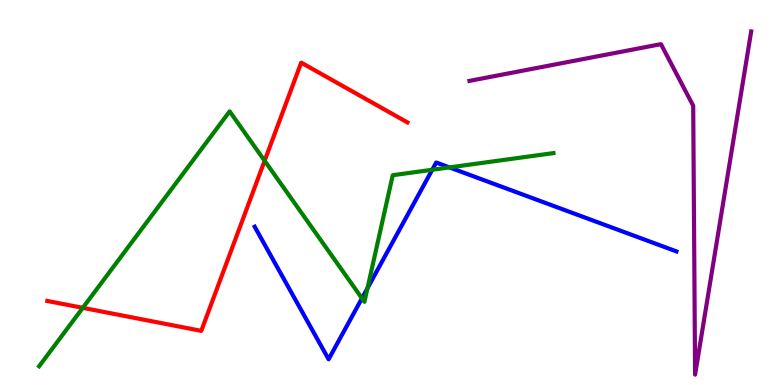[{'lines': ['blue', 'red'], 'intersections': []}, {'lines': ['green', 'red'], 'intersections': [{'x': 1.07, 'y': 2.0}, {'x': 3.41, 'y': 5.82}]}, {'lines': ['purple', 'red'], 'intersections': []}, {'lines': ['blue', 'green'], 'intersections': [{'x': 4.67, 'y': 2.25}, {'x': 4.74, 'y': 2.51}, {'x': 5.58, 'y': 5.59}, {'x': 5.8, 'y': 5.65}]}, {'lines': ['blue', 'purple'], 'intersections': []}, {'lines': ['green', 'purple'], 'intersections': []}]